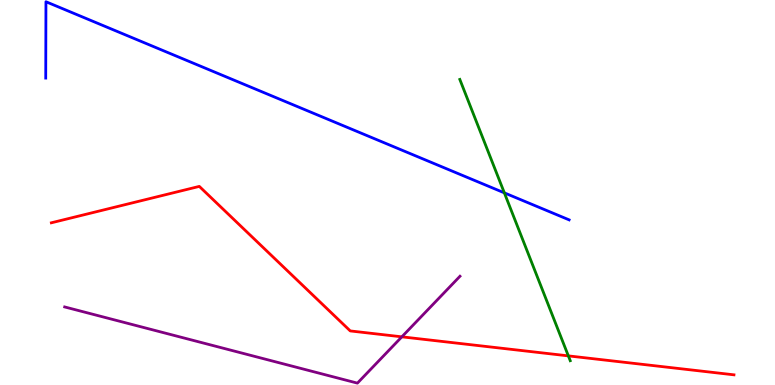[{'lines': ['blue', 'red'], 'intersections': []}, {'lines': ['green', 'red'], 'intersections': [{'x': 7.33, 'y': 0.756}]}, {'lines': ['purple', 'red'], 'intersections': [{'x': 5.19, 'y': 1.25}]}, {'lines': ['blue', 'green'], 'intersections': [{'x': 6.51, 'y': 4.99}]}, {'lines': ['blue', 'purple'], 'intersections': []}, {'lines': ['green', 'purple'], 'intersections': []}]